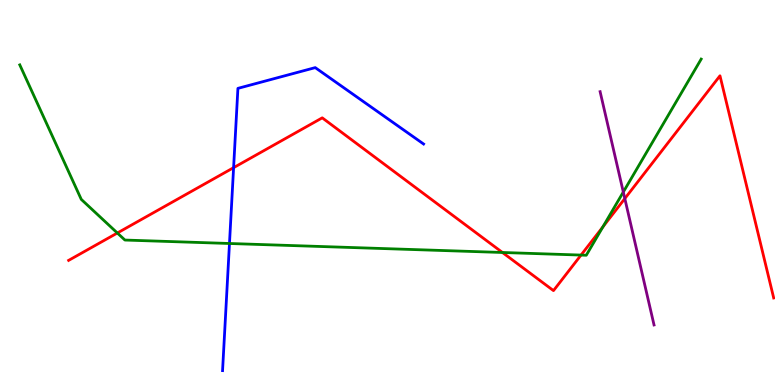[{'lines': ['blue', 'red'], 'intersections': [{'x': 3.01, 'y': 5.65}]}, {'lines': ['green', 'red'], 'intersections': [{'x': 1.51, 'y': 3.95}, {'x': 6.48, 'y': 3.44}, {'x': 7.5, 'y': 3.37}, {'x': 7.78, 'y': 4.11}]}, {'lines': ['purple', 'red'], 'intersections': [{'x': 8.06, 'y': 4.84}]}, {'lines': ['blue', 'green'], 'intersections': [{'x': 2.96, 'y': 3.68}]}, {'lines': ['blue', 'purple'], 'intersections': []}, {'lines': ['green', 'purple'], 'intersections': [{'x': 8.04, 'y': 5.01}]}]